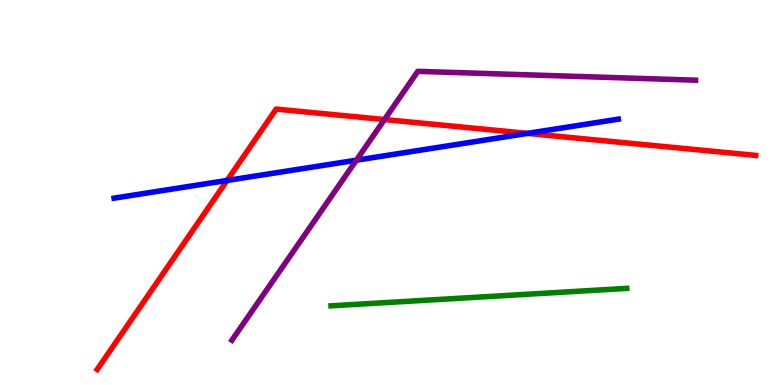[{'lines': ['blue', 'red'], 'intersections': [{'x': 2.93, 'y': 5.31}, {'x': 6.81, 'y': 6.54}]}, {'lines': ['green', 'red'], 'intersections': []}, {'lines': ['purple', 'red'], 'intersections': [{'x': 4.96, 'y': 6.89}]}, {'lines': ['blue', 'green'], 'intersections': []}, {'lines': ['blue', 'purple'], 'intersections': [{'x': 4.6, 'y': 5.84}]}, {'lines': ['green', 'purple'], 'intersections': []}]